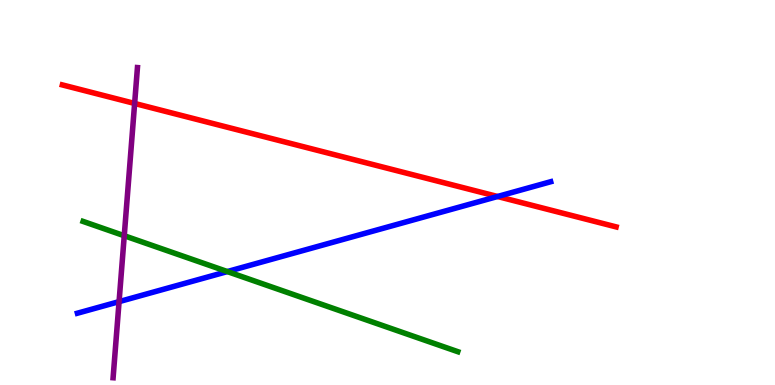[{'lines': ['blue', 'red'], 'intersections': [{'x': 6.42, 'y': 4.9}]}, {'lines': ['green', 'red'], 'intersections': []}, {'lines': ['purple', 'red'], 'intersections': [{'x': 1.74, 'y': 7.31}]}, {'lines': ['blue', 'green'], 'intersections': [{'x': 2.93, 'y': 2.95}]}, {'lines': ['blue', 'purple'], 'intersections': [{'x': 1.54, 'y': 2.17}]}, {'lines': ['green', 'purple'], 'intersections': [{'x': 1.6, 'y': 3.88}]}]